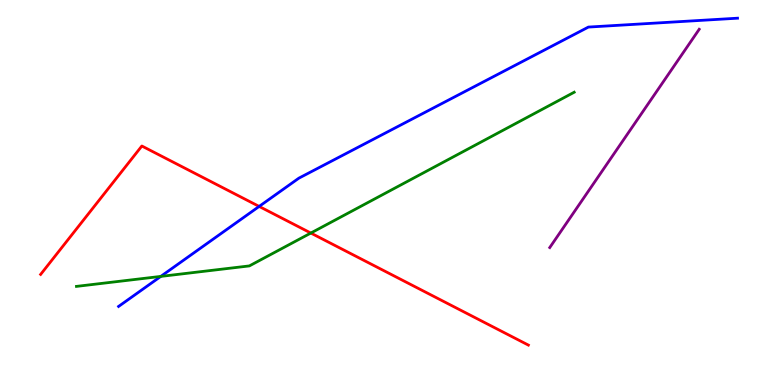[{'lines': ['blue', 'red'], 'intersections': [{'x': 3.34, 'y': 4.64}]}, {'lines': ['green', 'red'], 'intersections': [{'x': 4.01, 'y': 3.95}]}, {'lines': ['purple', 'red'], 'intersections': []}, {'lines': ['blue', 'green'], 'intersections': [{'x': 2.07, 'y': 2.82}]}, {'lines': ['blue', 'purple'], 'intersections': []}, {'lines': ['green', 'purple'], 'intersections': []}]